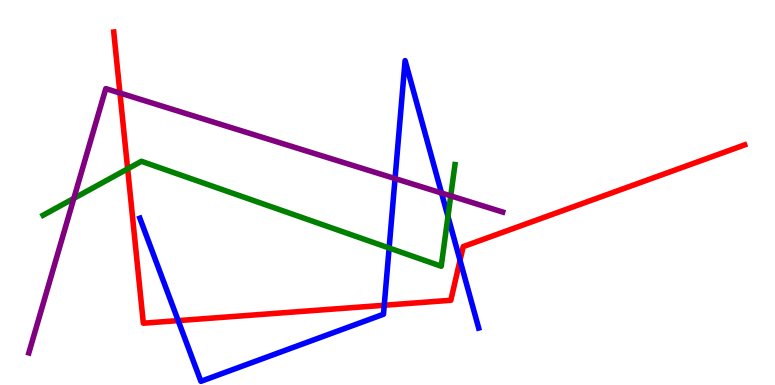[{'lines': ['blue', 'red'], 'intersections': [{'x': 2.3, 'y': 1.67}, {'x': 4.96, 'y': 2.07}, {'x': 5.94, 'y': 3.24}]}, {'lines': ['green', 'red'], 'intersections': [{'x': 1.65, 'y': 5.61}]}, {'lines': ['purple', 'red'], 'intersections': [{'x': 1.55, 'y': 7.58}]}, {'lines': ['blue', 'green'], 'intersections': [{'x': 5.02, 'y': 3.56}, {'x': 5.78, 'y': 4.38}]}, {'lines': ['blue', 'purple'], 'intersections': [{'x': 5.1, 'y': 5.36}, {'x': 5.7, 'y': 4.99}]}, {'lines': ['green', 'purple'], 'intersections': [{'x': 0.953, 'y': 4.85}, {'x': 5.82, 'y': 4.91}]}]